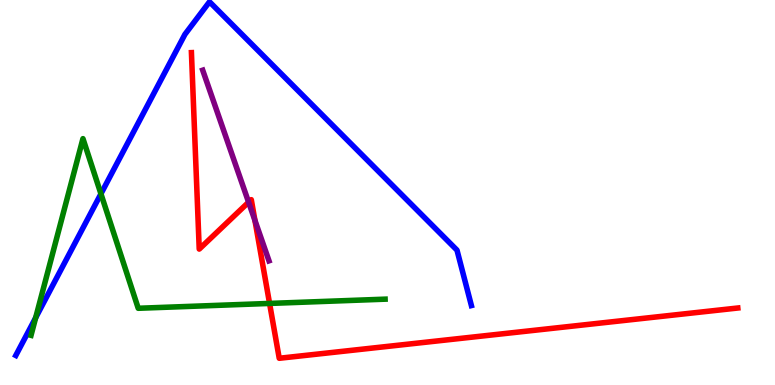[{'lines': ['blue', 'red'], 'intersections': []}, {'lines': ['green', 'red'], 'intersections': [{'x': 3.48, 'y': 2.12}]}, {'lines': ['purple', 'red'], 'intersections': [{'x': 3.21, 'y': 4.75}, {'x': 3.29, 'y': 4.27}]}, {'lines': ['blue', 'green'], 'intersections': [{'x': 0.46, 'y': 1.75}, {'x': 1.3, 'y': 4.97}]}, {'lines': ['blue', 'purple'], 'intersections': []}, {'lines': ['green', 'purple'], 'intersections': []}]